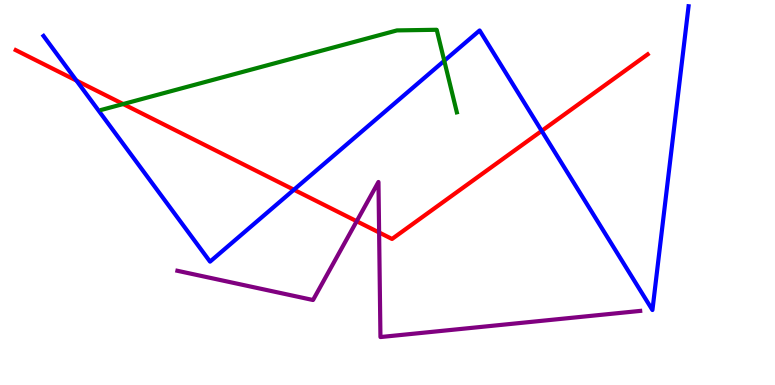[{'lines': ['blue', 'red'], 'intersections': [{'x': 0.987, 'y': 7.91}, {'x': 3.79, 'y': 5.07}, {'x': 6.99, 'y': 6.6}]}, {'lines': ['green', 'red'], 'intersections': [{'x': 1.59, 'y': 7.3}]}, {'lines': ['purple', 'red'], 'intersections': [{'x': 4.6, 'y': 4.25}, {'x': 4.89, 'y': 3.96}]}, {'lines': ['blue', 'green'], 'intersections': [{'x': 5.73, 'y': 8.42}]}, {'lines': ['blue', 'purple'], 'intersections': []}, {'lines': ['green', 'purple'], 'intersections': []}]